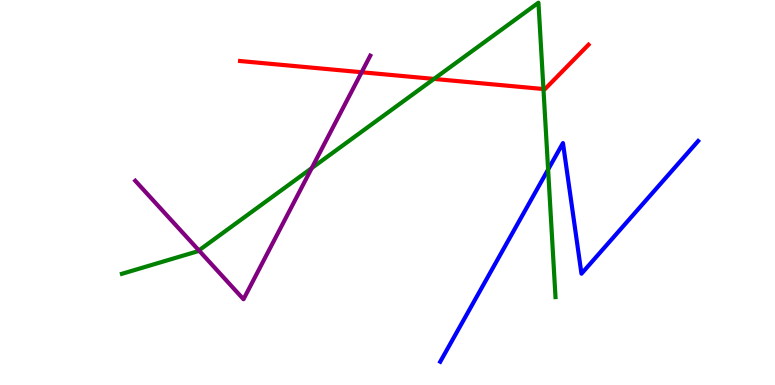[{'lines': ['blue', 'red'], 'intersections': []}, {'lines': ['green', 'red'], 'intersections': [{'x': 5.6, 'y': 7.95}, {'x': 7.01, 'y': 7.69}]}, {'lines': ['purple', 'red'], 'intersections': [{'x': 4.67, 'y': 8.12}]}, {'lines': ['blue', 'green'], 'intersections': [{'x': 7.07, 'y': 5.6}]}, {'lines': ['blue', 'purple'], 'intersections': []}, {'lines': ['green', 'purple'], 'intersections': [{'x': 2.57, 'y': 3.5}, {'x': 4.02, 'y': 5.63}]}]